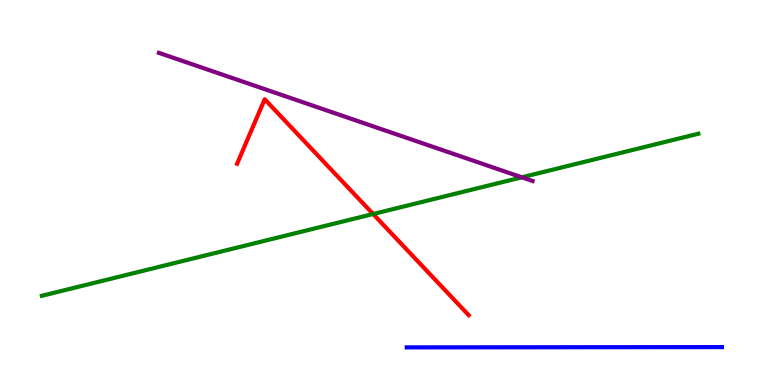[{'lines': ['blue', 'red'], 'intersections': []}, {'lines': ['green', 'red'], 'intersections': [{'x': 4.81, 'y': 4.44}]}, {'lines': ['purple', 'red'], 'intersections': []}, {'lines': ['blue', 'green'], 'intersections': []}, {'lines': ['blue', 'purple'], 'intersections': []}, {'lines': ['green', 'purple'], 'intersections': [{'x': 6.73, 'y': 5.39}]}]